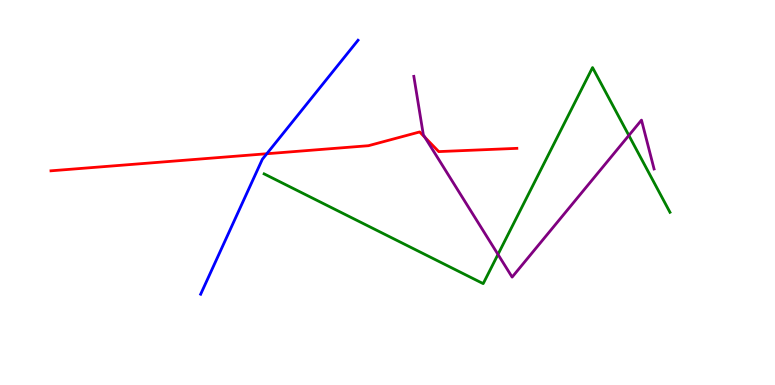[{'lines': ['blue', 'red'], 'intersections': [{'x': 3.44, 'y': 6.01}]}, {'lines': ['green', 'red'], 'intersections': []}, {'lines': ['purple', 'red'], 'intersections': [{'x': 5.48, 'y': 6.43}]}, {'lines': ['blue', 'green'], 'intersections': []}, {'lines': ['blue', 'purple'], 'intersections': []}, {'lines': ['green', 'purple'], 'intersections': [{'x': 6.43, 'y': 3.39}, {'x': 8.11, 'y': 6.48}]}]